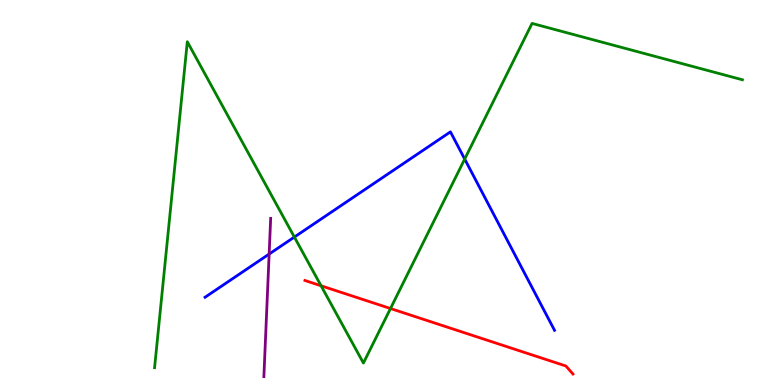[{'lines': ['blue', 'red'], 'intersections': []}, {'lines': ['green', 'red'], 'intersections': [{'x': 4.14, 'y': 2.58}, {'x': 5.04, 'y': 1.99}]}, {'lines': ['purple', 'red'], 'intersections': []}, {'lines': ['blue', 'green'], 'intersections': [{'x': 3.8, 'y': 3.84}, {'x': 6.0, 'y': 5.87}]}, {'lines': ['blue', 'purple'], 'intersections': [{'x': 3.47, 'y': 3.4}]}, {'lines': ['green', 'purple'], 'intersections': []}]